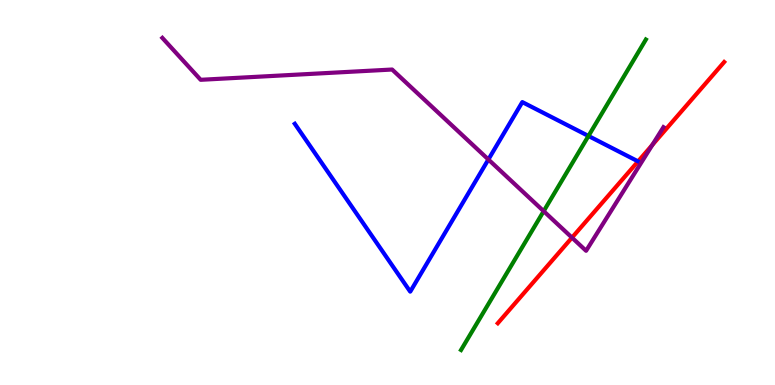[{'lines': ['blue', 'red'], 'intersections': []}, {'lines': ['green', 'red'], 'intersections': []}, {'lines': ['purple', 'red'], 'intersections': [{'x': 7.38, 'y': 3.83}, {'x': 8.42, 'y': 6.24}]}, {'lines': ['blue', 'green'], 'intersections': [{'x': 7.59, 'y': 6.47}]}, {'lines': ['blue', 'purple'], 'intersections': [{'x': 6.3, 'y': 5.86}]}, {'lines': ['green', 'purple'], 'intersections': [{'x': 7.02, 'y': 4.52}]}]